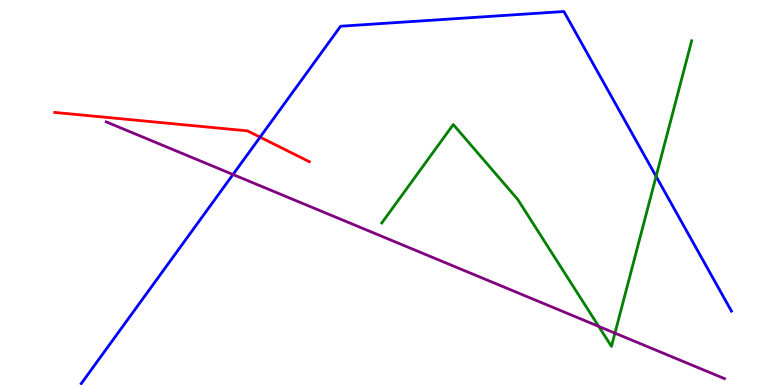[{'lines': ['blue', 'red'], 'intersections': [{'x': 3.36, 'y': 6.44}]}, {'lines': ['green', 'red'], 'intersections': []}, {'lines': ['purple', 'red'], 'intersections': []}, {'lines': ['blue', 'green'], 'intersections': [{'x': 8.47, 'y': 5.42}]}, {'lines': ['blue', 'purple'], 'intersections': [{'x': 3.01, 'y': 5.47}]}, {'lines': ['green', 'purple'], 'intersections': [{'x': 7.73, 'y': 1.52}, {'x': 7.93, 'y': 1.35}]}]